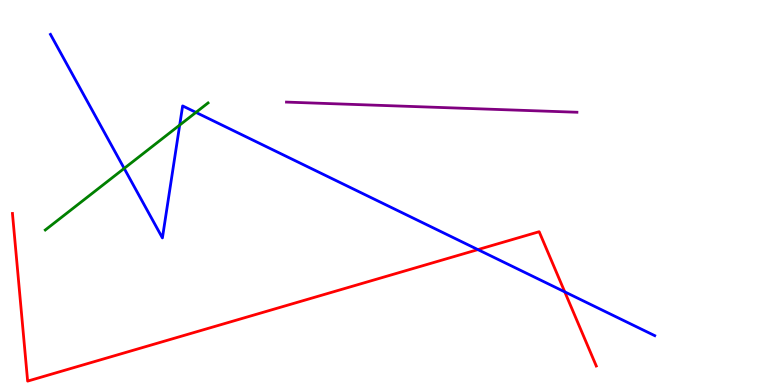[{'lines': ['blue', 'red'], 'intersections': [{'x': 6.17, 'y': 3.52}, {'x': 7.29, 'y': 2.42}]}, {'lines': ['green', 'red'], 'intersections': []}, {'lines': ['purple', 'red'], 'intersections': []}, {'lines': ['blue', 'green'], 'intersections': [{'x': 1.6, 'y': 5.63}, {'x': 2.32, 'y': 6.75}, {'x': 2.53, 'y': 7.08}]}, {'lines': ['blue', 'purple'], 'intersections': []}, {'lines': ['green', 'purple'], 'intersections': []}]